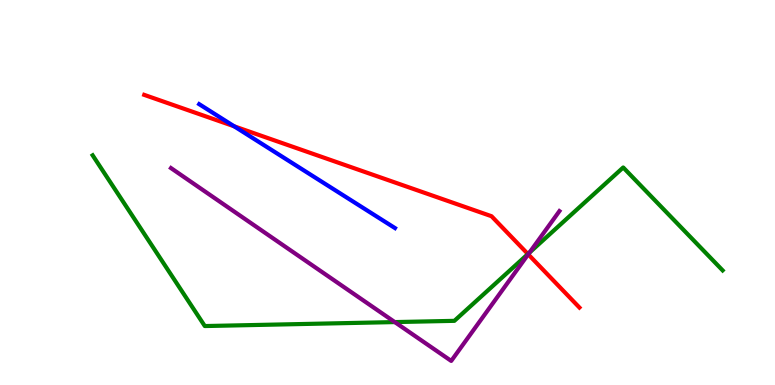[{'lines': ['blue', 'red'], 'intersections': [{'x': 3.02, 'y': 6.72}]}, {'lines': ['green', 'red'], 'intersections': [{'x': 6.81, 'y': 3.4}]}, {'lines': ['purple', 'red'], 'intersections': [{'x': 6.82, 'y': 3.39}]}, {'lines': ['blue', 'green'], 'intersections': []}, {'lines': ['blue', 'purple'], 'intersections': []}, {'lines': ['green', 'purple'], 'intersections': [{'x': 5.09, 'y': 1.63}, {'x': 6.83, 'y': 3.44}]}]